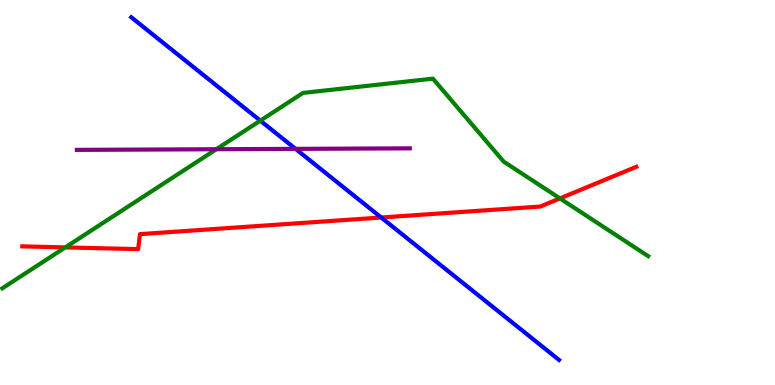[{'lines': ['blue', 'red'], 'intersections': [{'x': 4.92, 'y': 4.35}]}, {'lines': ['green', 'red'], 'intersections': [{'x': 0.842, 'y': 3.57}, {'x': 7.22, 'y': 4.85}]}, {'lines': ['purple', 'red'], 'intersections': []}, {'lines': ['blue', 'green'], 'intersections': [{'x': 3.36, 'y': 6.87}]}, {'lines': ['blue', 'purple'], 'intersections': [{'x': 3.81, 'y': 6.13}]}, {'lines': ['green', 'purple'], 'intersections': [{'x': 2.79, 'y': 6.12}]}]